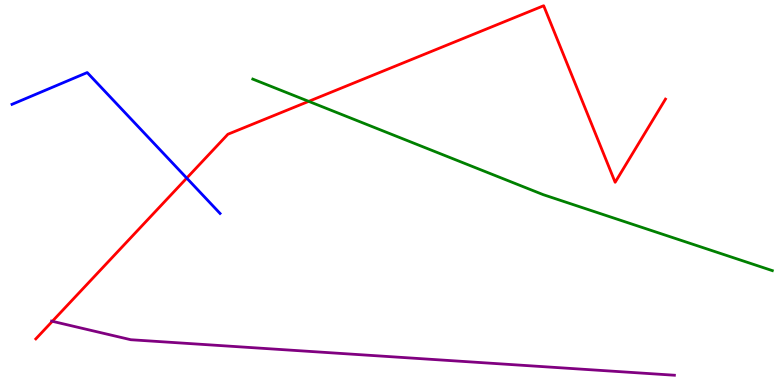[{'lines': ['blue', 'red'], 'intersections': [{'x': 2.41, 'y': 5.37}]}, {'lines': ['green', 'red'], 'intersections': [{'x': 3.98, 'y': 7.37}]}, {'lines': ['purple', 'red'], 'intersections': [{'x': 0.675, 'y': 1.65}]}, {'lines': ['blue', 'green'], 'intersections': []}, {'lines': ['blue', 'purple'], 'intersections': []}, {'lines': ['green', 'purple'], 'intersections': []}]